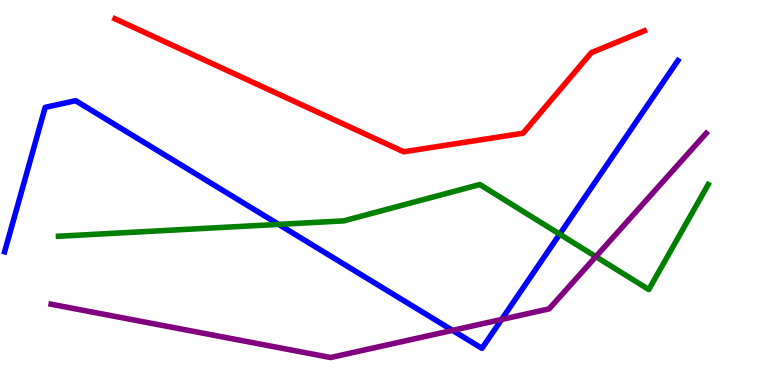[{'lines': ['blue', 'red'], 'intersections': []}, {'lines': ['green', 'red'], 'intersections': []}, {'lines': ['purple', 'red'], 'intersections': []}, {'lines': ['blue', 'green'], 'intersections': [{'x': 3.59, 'y': 4.17}, {'x': 7.22, 'y': 3.92}]}, {'lines': ['blue', 'purple'], 'intersections': [{'x': 5.84, 'y': 1.42}, {'x': 6.47, 'y': 1.7}]}, {'lines': ['green', 'purple'], 'intersections': [{'x': 7.69, 'y': 3.33}]}]